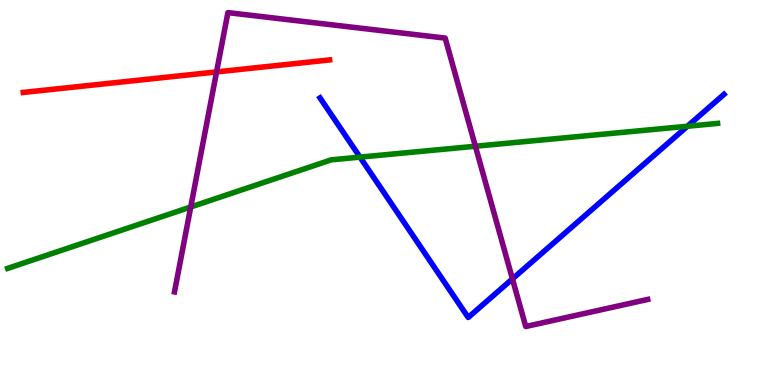[{'lines': ['blue', 'red'], 'intersections': []}, {'lines': ['green', 'red'], 'intersections': []}, {'lines': ['purple', 'red'], 'intersections': [{'x': 2.79, 'y': 8.13}]}, {'lines': ['blue', 'green'], 'intersections': [{'x': 4.65, 'y': 5.92}, {'x': 8.87, 'y': 6.72}]}, {'lines': ['blue', 'purple'], 'intersections': [{'x': 6.61, 'y': 2.76}]}, {'lines': ['green', 'purple'], 'intersections': [{'x': 2.46, 'y': 4.62}, {'x': 6.13, 'y': 6.2}]}]